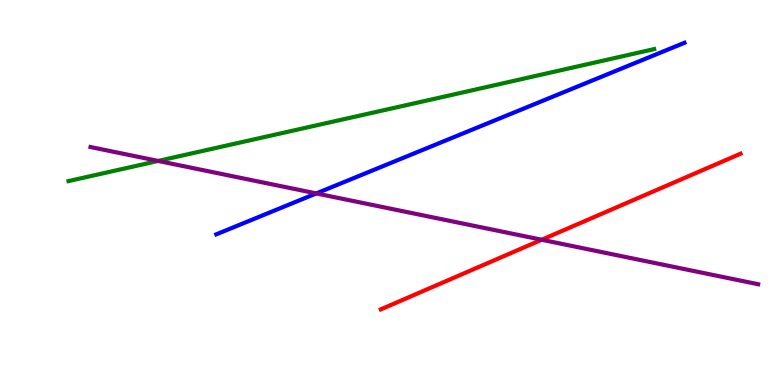[{'lines': ['blue', 'red'], 'intersections': []}, {'lines': ['green', 'red'], 'intersections': []}, {'lines': ['purple', 'red'], 'intersections': [{'x': 6.99, 'y': 3.77}]}, {'lines': ['blue', 'green'], 'intersections': []}, {'lines': ['blue', 'purple'], 'intersections': [{'x': 4.08, 'y': 4.98}]}, {'lines': ['green', 'purple'], 'intersections': [{'x': 2.04, 'y': 5.82}]}]